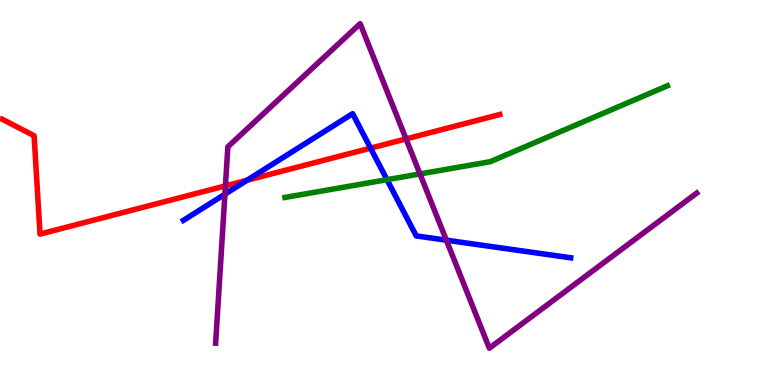[{'lines': ['blue', 'red'], 'intersections': [{'x': 3.19, 'y': 5.32}, {'x': 4.78, 'y': 6.15}]}, {'lines': ['green', 'red'], 'intersections': []}, {'lines': ['purple', 'red'], 'intersections': [{'x': 2.91, 'y': 5.17}, {'x': 5.24, 'y': 6.39}]}, {'lines': ['blue', 'green'], 'intersections': [{'x': 4.99, 'y': 5.33}]}, {'lines': ['blue', 'purple'], 'intersections': [{'x': 2.9, 'y': 4.96}, {'x': 5.76, 'y': 3.76}]}, {'lines': ['green', 'purple'], 'intersections': [{'x': 5.42, 'y': 5.48}]}]